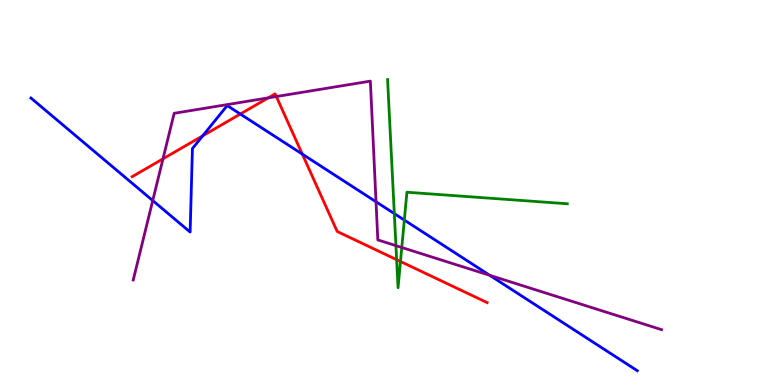[{'lines': ['blue', 'red'], 'intersections': [{'x': 2.62, 'y': 6.47}, {'x': 3.1, 'y': 7.04}, {'x': 3.9, 'y': 6.0}]}, {'lines': ['green', 'red'], 'intersections': [{'x': 5.12, 'y': 3.25}, {'x': 5.17, 'y': 3.21}]}, {'lines': ['purple', 'red'], 'intersections': [{'x': 2.1, 'y': 5.87}, {'x': 3.46, 'y': 7.46}, {'x': 3.57, 'y': 7.49}]}, {'lines': ['blue', 'green'], 'intersections': [{'x': 5.09, 'y': 4.45}, {'x': 5.22, 'y': 4.28}]}, {'lines': ['blue', 'purple'], 'intersections': [{'x': 1.97, 'y': 4.79}, {'x': 4.85, 'y': 4.76}, {'x': 6.32, 'y': 2.85}]}, {'lines': ['green', 'purple'], 'intersections': [{'x': 5.11, 'y': 3.62}, {'x': 5.18, 'y': 3.57}]}]